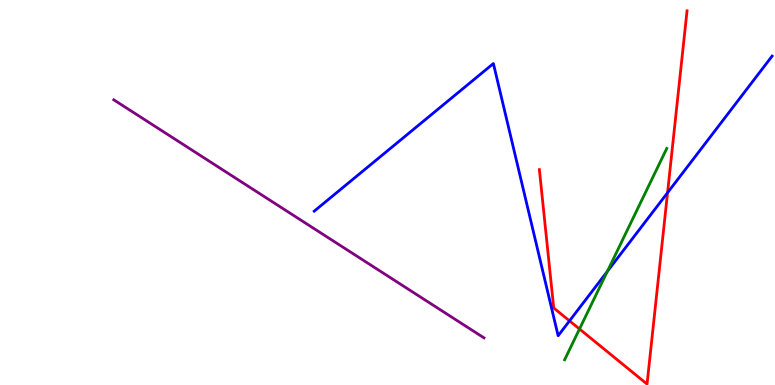[{'lines': ['blue', 'red'], 'intersections': [{'x': 7.35, 'y': 1.67}, {'x': 8.61, 'y': 4.99}]}, {'lines': ['green', 'red'], 'intersections': [{'x': 7.48, 'y': 1.45}]}, {'lines': ['purple', 'red'], 'intersections': []}, {'lines': ['blue', 'green'], 'intersections': [{'x': 7.84, 'y': 2.95}]}, {'lines': ['blue', 'purple'], 'intersections': []}, {'lines': ['green', 'purple'], 'intersections': []}]